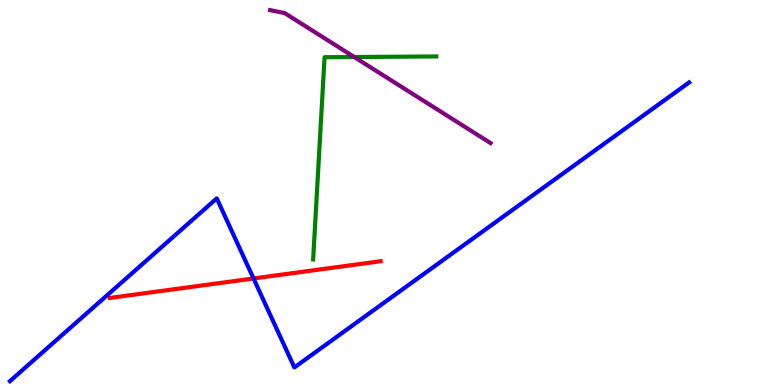[{'lines': ['blue', 'red'], 'intersections': [{'x': 3.27, 'y': 2.77}]}, {'lines': ['green', 'red'], 'intersections': []}, {'lines': ['purple', 'red'], 'intersections': []}, {'lines': ['blue', 'green'], 'intersections': []}, {'lines': ['blue', 'purple'], 'intersections': []}, {'lines': ['green', 'purple'], 'intersections': [{'x': 4.57, 'y': 8.52}]}]